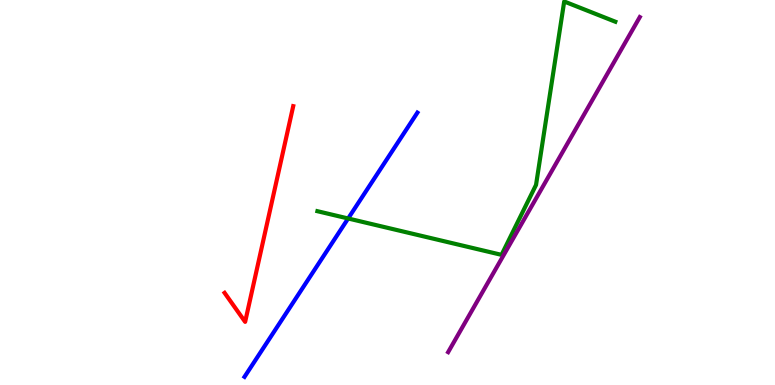[{'lines': ['blue', 'red'], 'intersections': []}, {'lines': ['green', 'red'], 'intersections': []}, {'lines': ['purple', 'red'], 'intersections': []}, {'lines': ['blue', 'green'], 'intersections': [{'x': 4.49, 'y': 4.33}]}, {'lines': ['blue', 'purple'], 'intersections': []}, {'lines': ['green', 'purple'], 'intersections': []}]